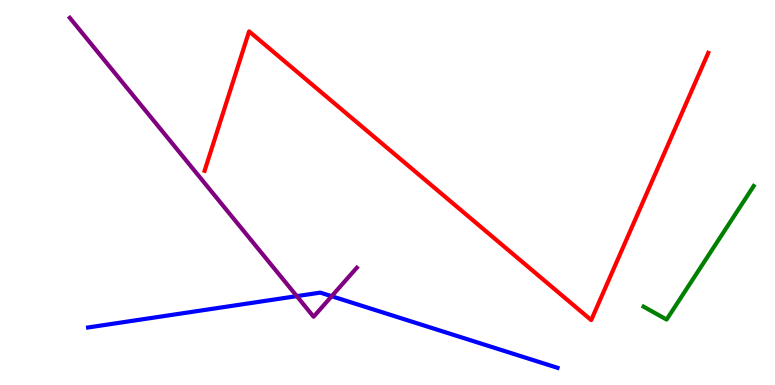[{'lines': ['blue', 'red'], 'intersections': []}, {'lines': ['green', 'red'], 'intersections': []}, {'lines': ['purple', 'red'], 'intersections': []}, {'lines': ['blue', 'green'], 'intersections': []}, {'lines': ['blue', 'purple'], 'intersections': [{'x': 3.83, 'y': 2.31}, {'x': 4.28, 'y': 2.31}]}, {'lines': ['green', 'purple'], 'intersections': []}]